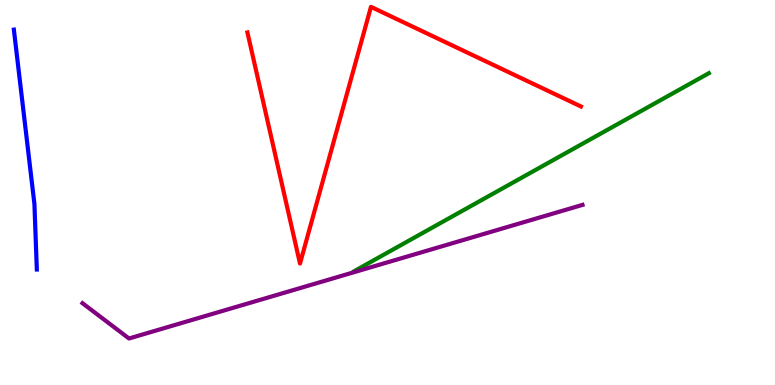[{'lines': ['blue', 'red'], 'intersections': []}, {'lines': ['green', 'red'], 'intersections': []}, {'lines': ['purple', 'red'], 'intersections': []}, {'lines': ['blue', 'green'], 'intersections': []}, {'lines': ['blue', 'purple'], 'intersections': []}, {'lines': ['green', 'purple'], 'intersections': []}]